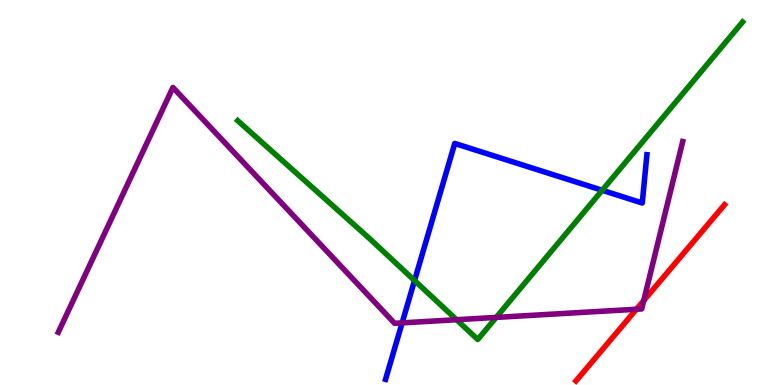[{'lines': ['blue', 'red'], 'intersections': []}, {'lines': ['green', 'red'], 'intersections': []}, {'lines': ['purple', 'red'], 'intersections': [{'x': 8.21, 'y': 1.97}, {'x': 8.31, 'y': 2.19}]}, {'lines': ['blue', 'green'], 'intersections': [{'x': 5.35, 'y': 2.71}, {'x': 7.77, 'y': 5.06}]}, {'lines': ['blue', 'purple'], 'intersections': [{'x': 5.19, 'y': 1.61}]}, {'lines': ['green', 'purple'], 'intersections': [{'x': 5.89, 'y': 1.7}, {'x': 6.4, 'y': 1.76}]}]